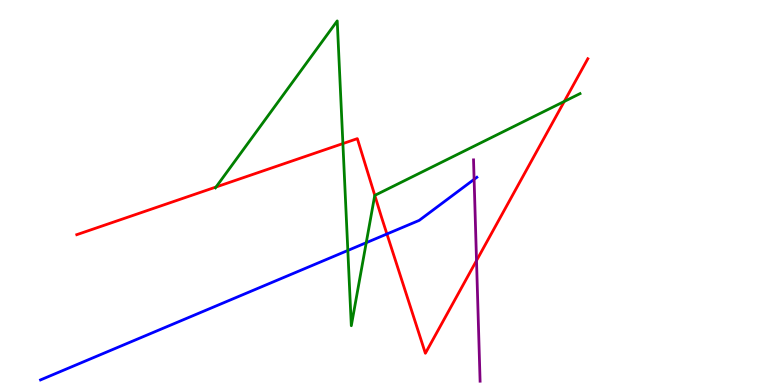[{'lines': ['blue', 'red'], 'intersections': [{'x': 4.99, 'y': 3.92}]}, {'lines': ['green', 'red'], 'intersections': [{'x': 2.79, 'y': 5.14}, {'x': 4.42, 'y': 6.27}, {'x': 4.84, 'y': 4.92}, {'x': 7.28, 'y': 7.37}]}, {'lines': ['purple', 'red'], 'intersections': [{'x': 6.15, 'y': 3.23}]}, {'lines': ['blue', 'green'], 'intersections': [{'x': 4.49, 'y': 3.49}, {'x': 4.73, 'y': 3.7}]}, {'lines': ['blue', 'purple'], 'intersections': [{'x': 6.12, 'y': 5.34}]}, {'lines': ['green', 'purple'], 'intersections': []}]